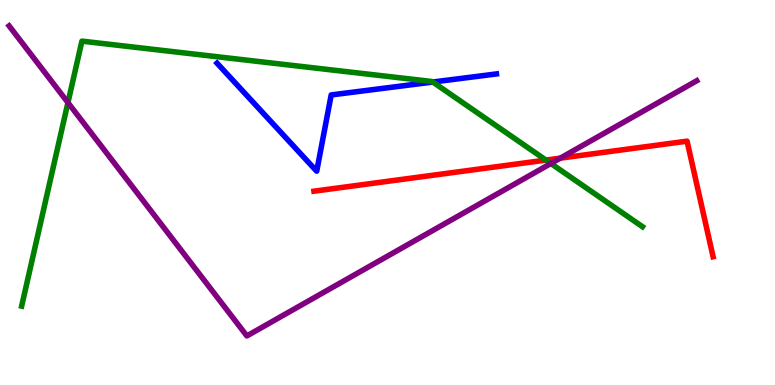[{'lines': ['blue', 'red'], 'intersections': []}, {'lines': ['green', 'red'], 'intersections': [{'x': 7.04, 'y': 5.84}]}, {'lines': ['purple', 'red'], 'intersections': [{'x': 7.23, 'y': 5.89}]}, {'lines': ['blue', 'green'], 'intersections': [{'x': 5.58, 'y': 7.87}]}, {'lines': ['blue', 'purple'], 'intersections': []}, {'lines': ['green', 'purple'], 'intersections': [{'x': 0.877, 'y': 7.34}, {'x': 7.11, 'y': 5.75}]}]